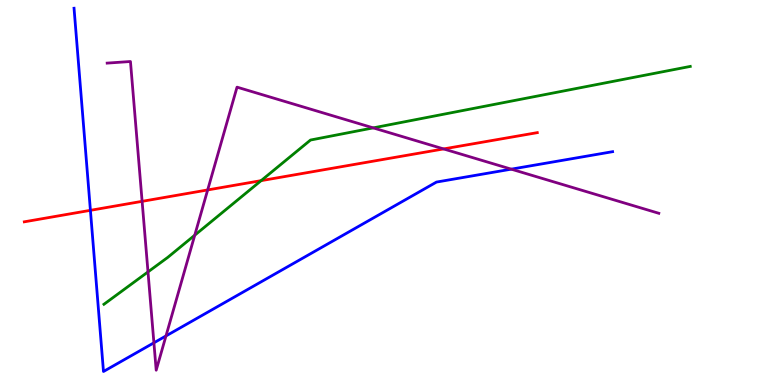[{'lines': ['blue', 'red'], 'intersections': [{'x': 1.17, 'y': 4.54}]}, {'lines': ['green', 'red'], 'intersections': [{'x': 3.37, 'y': 5.31}]}, {'lines': ['purple', 'red'], 'intersections': [{'x': 1.83, 'y': 4.77}, {'x': 2.68, 'y': 5.07}, {'x': 5.72, 'y': 6.13}]}, {'lines': ['blue', 'green'], 'intersections': []}, {'lines': ['blue', 'purple'], 'intersections': [{'x': 1.99, 'y': 1.1}, {'x': 2.14, 'y': 1.27}, {'x': 6.6, 'y': 5.61}]}, {'lines': ['green', 'purple'], 'intersections': [{'x': 1.91, 'y': 2.94}, {'x': 2.51, 'y': 3.89}, {'x': 4.82, 'y': 6.68}]}]